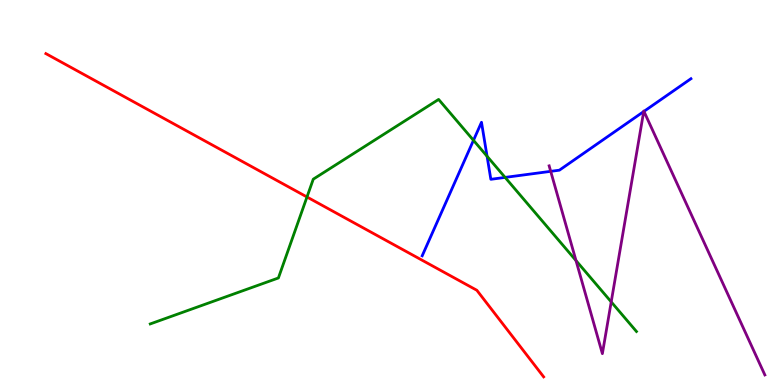[{'lines': ['blue', 'red'], 'intersections': []}, {'lines': ['green', 'red'], 'intersections': [{'x': 3.96, 'y': 4.88}]}, {'lines': ['purple', 'red'], 'intersections': []}, {'lines': ['blue', 'green'], 'intersections': [{'x': 6.11, 'y': 6.36}, {'x': 6.28, 'y': 5.94}, {'x': 6.52, 'y': 5.39}]}, {'lines': ['blue', 'purple'], 'intersections': [{'x': 7.11, 'y': 5.55}, {'x': 8.31, 'y': 7.1}, {'x': 8.31, 'y': 7.11}]}, {'lines': ['green', 'purple'], 'intersections': [{'x': 7.43, 'y': 3.23}, {'x': 7.89, 'y': 2.16}]}]